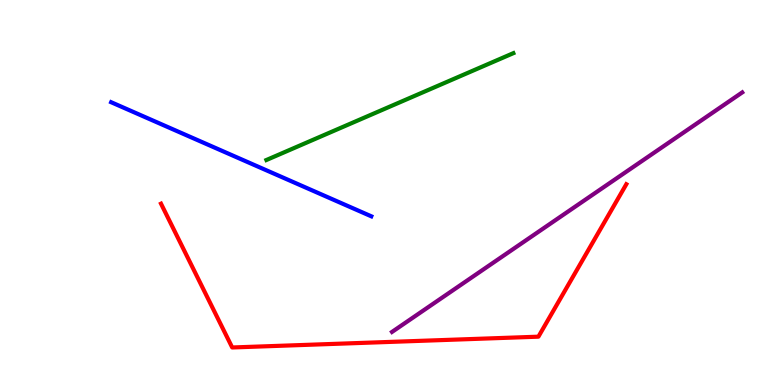[{'lines': ['blue', 'red'], 'intersections': []}, {'lines': ['green', 'red'], 'intersections': []}, {'lines': ['purple', 'red'], 'intersections': []}, {'lines': ['blue', 'green'], 'intersections': []}, {'lines': ['blue', 'purple'], 'intersections': []}, {'lines': ['green', 'purple'], 'intersections': []}]